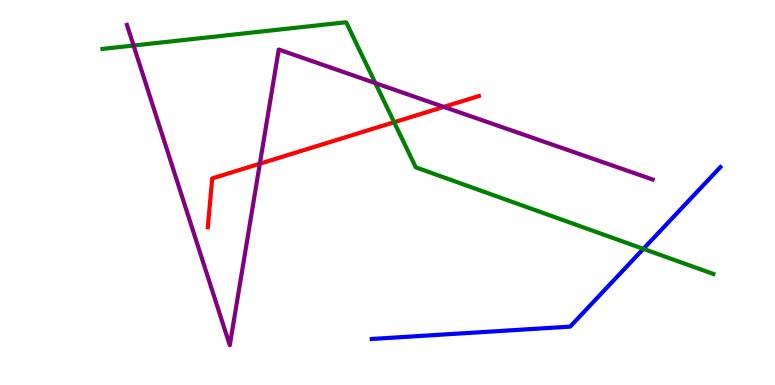[{'lines': ['blue', 'red'], 'intersections': []}, {'lines': ['green', 'red'], 'intersections': [{'x': 5.09, 'y': 6.83}]}, {'lines': ['purple', 'red'], 'intersections': [{'x': 3.35, 'y': 5.75}, {'x': 5.73, 'y': 7.22}]}, {'lines': ['blue', 'green'], 'intersections': [{'x': 8.3, 'y': 3.54}]}, {'lines': ['blue', 'purple'], 'intersections': []}, {'lines': ['green', 'purple'], 'intersections': [{'x': 1.72, 'y': 8.82}, {'x': 4.84, 'y': 7.84}]}]